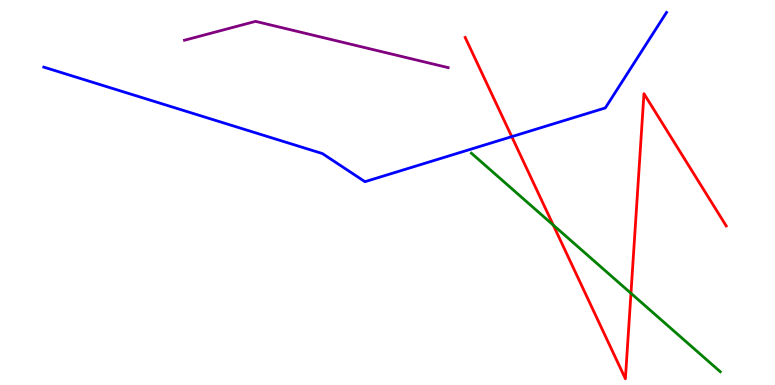[{'lines': ['blue', 'red'], 'intersections': [{'x': 6.6, 'y': 6.45}]}, {'lines': ['green', 'red'], 'intersections': [{'x': 7.14, 'y': 4.15}, {'x': 8.14, 'y': 2.38}]}, {'lines': ['purple', 'red'], 'intersections': []}, {'lines': ['blue', 'green'], 'intersections': []}, {'lines': ['blue', 'purple'], 'intersections': []}, {'lines': ['green', 'purple'], 'intersections': []}]